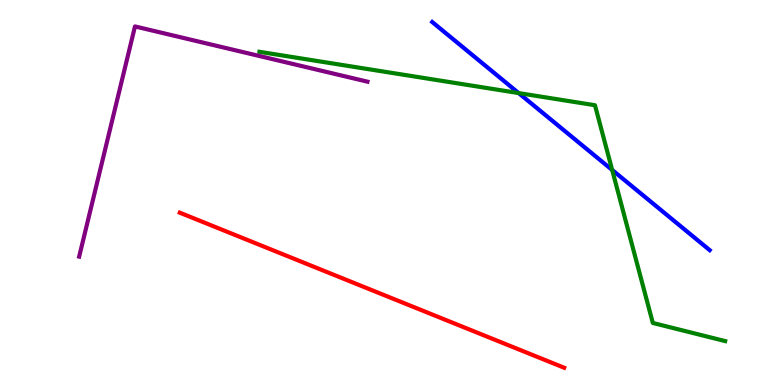[{'lines': ['blue', 'red'], 'intersections': []}, {'lines': ['green', 'red'], 'intersections': []}, {'lines': ['purple', 'red'], 'intersections': []}, {'lines': ['blue', 'green'], 'intersections': [{'x': 6.69, 'y': 7.58}, {'x': 7.9, 'y': 5.59}]}, {'lines': ['blue', 'purple'], 'intersections': []}, {'lines': ['green', 'purple'], 'intersections': []}]